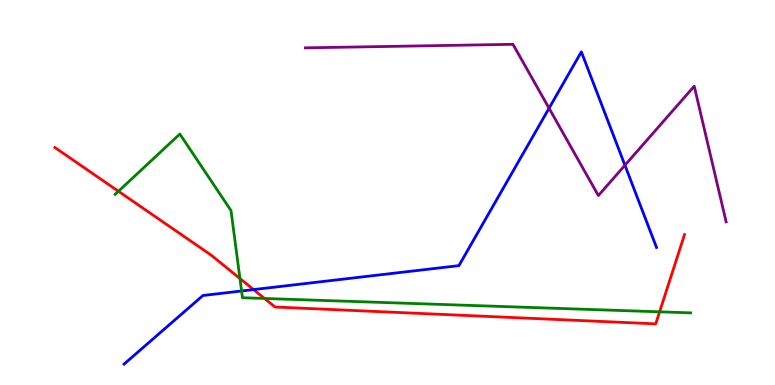[{'lines': ['blue', 'red'], 'intersections': [{'x': 3.27, 'y': 2.48}]}, {'lines': ['green', 'red'], 'intersections': [{'x': 1.53, 'y': 5.03}, {'x': 3.1, 'y': 2.77}, {'x': 3.41, 'y': 2.25}, {'x': 8.51, 'y': 1.9}]}, {'lines': ['purple', 'red'], 'intersections': []}, {'lines': ['blue', 'green'], 'intersections': [{'x': 3.12, 'y': 2.44}]}, {'lines': ['blue', 'purple'], 'intersections': [{'x': 7.08, 'y': 7.19}, {'x': 8.06, 'y': 5.71}]}, {'lines': ['green', 'purple'], 'intersections': []}]